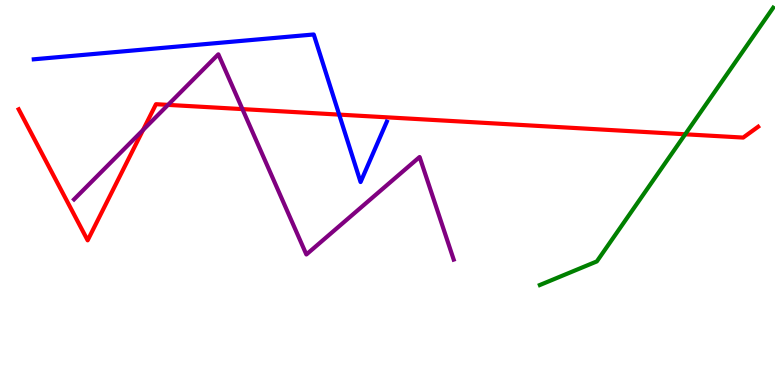[{'lines': ['blue', 'red'], 'intersections': [{'x': 4.38, 'y': 7.02}]}, {'lines': ['green', 'red'], 'intersections': [{'x': 8.84, 'y': 6.51}]}, {'lines': ['purple', 'red'], 'intersections': [{'x': 1.85, 'y': 6.62}, {'x': 2.17, 'y': 7.28}, {'x': 3.13, 'y': 7.17}]}, {'lines': ['blue', 'green'], 'intersections': []}, {'lines': ['blue', 'purple'], 'intersections': []}, {'lines': ['green', 'purple'], 'intersections': []}]